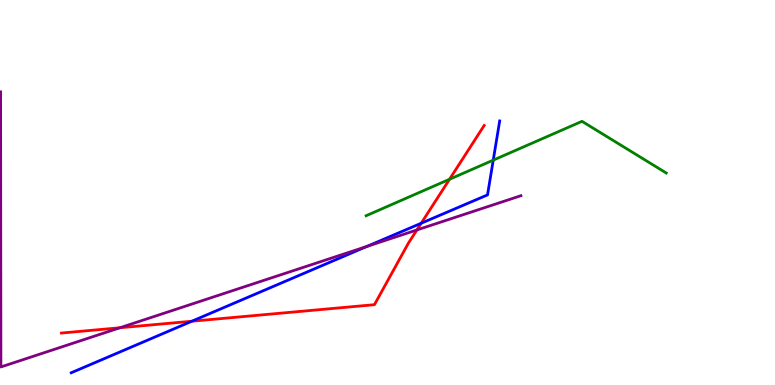[{'lines': ['blue', 'red'], 'intersections': [{'x': 2.48, 'y': 1.66}, {'x': 5.44, 'y': 4.2}]}, {'lines': ['green', 'red'], 'intersections': [{'x': 5.8, 'y': 5.34}]}, {'lines': ['purple', 'red'], 'intersections': [{'x': 1.55, 'y': 1.49}, {'x': 5.38, 'y': 4.03}]}, {'lines': ['blue', 'green'], 'intersections': [{'x': 6.36, 'y': 5.84}]}, {'lines': ['blue', 'purple'], 'intersections': [{'x': 4.74, 'y': 3.6}]}, {'lines': ['green', 'purple'], 'intersections': []}]